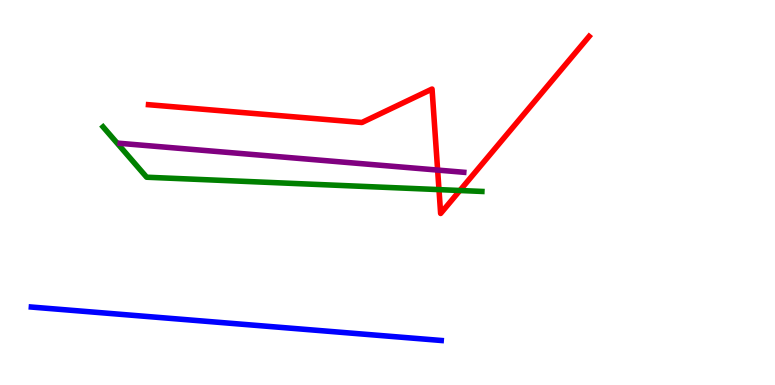[{'lines': ['blue', 'red'], 'intersections': []}, {'lines': ['green', 'red'], 'intersections': [{'x': 5.66, 'y': 5.07}, {'x': 5.93, 'y': 5.05}]}, {'lines': ['purple', 'red'], 'intersections': [{'x': 5.65, 'y': 5.58}]}, {'lines': ['blue', 'green'], 'intersections': []}, {'lines': ['blue', 'purple'], 'intersections': []}, {'lines': ['green', 'purple'], 'intersections': []}]